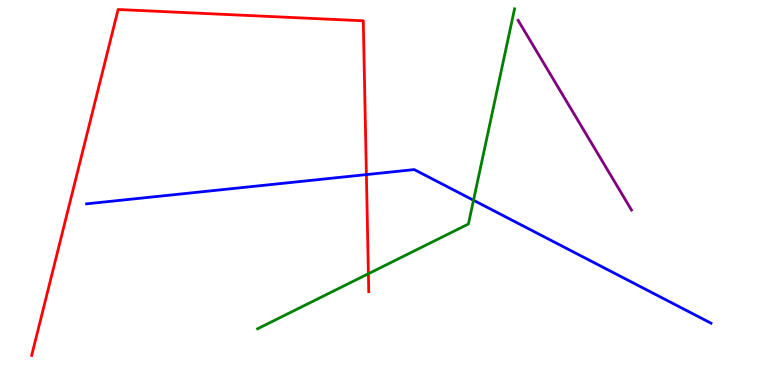[{'lines': ['blue', 'red'], 'intersections': [{'x': 4.73, 'y': 5.47}]}, {'lines': ['green', 'red'], 'intersections': [{'x': 4.75, 'y': 2.89}]}, {'lines': ['purple', 'red'], 'intersections': []}, {'lines': ['blue', 'green'], 'intersections': [{'x': 6.11, 'y': 4.8}]}, {'lines': ['blue', 'purple'], 'intersections': []}, {'lines': ['green', 'purple'], 'intersections': []}]